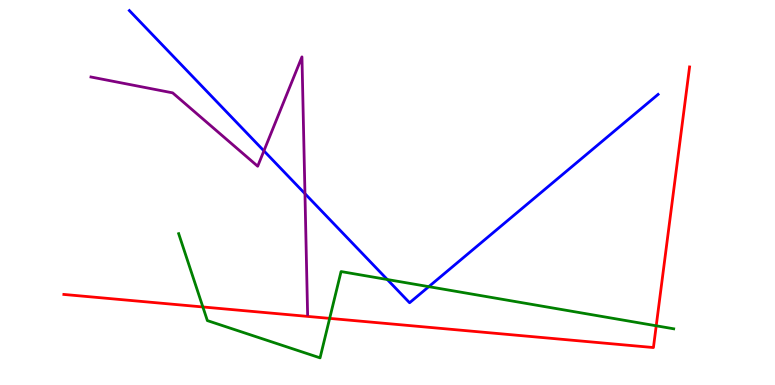[{'lines': ['blue', 'red'], 'intersections': []}, {'lines': ['green', 'red'], 'intersections': [{'x': 2.62, 'y': 2.03}, {'x': 4.25, 'y': 1.73}, {'x': 8.47, 'y': 1.54}]}, {'lines': ['purple', 'red'], 'intersections': []}, {'lines': ['blue', 'green'], 'intersections': [{'x': 5.0, 'y': 2.74}, {'x': 5.53, 'y': 2.55}]}, {'lines': ['blue', 'purple'], 'intersections': [{'x': 3.41, 'y': 6.08}, {'x': 3.93, 'y': 4.97}]}, {'lines': ['green', 'purple'], 'intersections': []}]